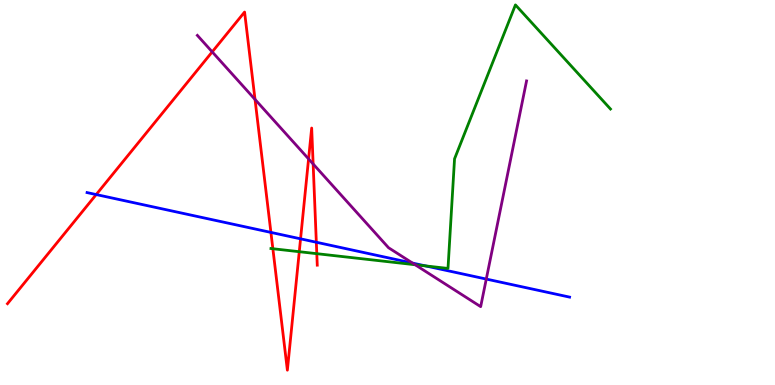[{'lines': ['blue', 'red'], 'intersections': [{'x': 1.24, 'y': 4.95}, {'x': 3.5, 'y': 3.96}, {'x': 3.88, 'y': 3.8}, {'x': 4.08, 'y': 3.71}]}, {'lines': ['green', 'red'], 'intersections': [{'x': 3.52, 'y': 3.54}, {'x': 3.86, 'y': 3.46}, {'x': 4.09, 'y': 3.41}]}, {'lines': ['purple', 'red'], 'intersections': [{'x': 2.74, 'y': 8.65}, {'x': 3.29, 'y': 7.42}, {'x': 3.98, 'y': 5.87}, {'x': 4.04, 'y': 5.74}]}, {'lines': ['blue', 'green'], 'intersections': [{'x': 5.49, 'y': 3.09}]}, {'lines': ['blue', 'purple'], 'intersections': [{'x': 5.32, 'y': 3.17}, {'x': 6.27, 'y': 2.75}]}, {'lines': ['green', 'purple'], 'intersections': [{'x': 5.36, 'y': 3.12}]}]